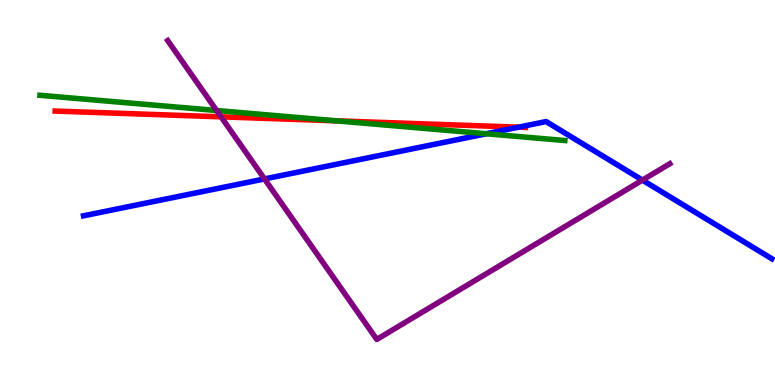[{'lines': ['blue', 'red'], 'intersections': [{'x': 6.69, 'y': 6.7}]}, {'lines': ['green', 'red'], 'intersections': [{'x': 4.34, 'y': 6.86}]}, {'lines': ['purple', 'red'], 'intersections': [{'x': 2.85, 'y': 6.97}]}, {'lines': ['blue', 'green'], 'intersections': [{'x': 6.27, 'y': 6.53}]}, {'lines': ['blue', 'purple'], 'intersections': [{'x': 3.41, 'y': 5.35}, {'x': 8.29, 'y': 5.32}]}, {'lines': ['green', 'purple'], 'intersections': [{'x': 2.8, 'y': 7.13}]}]